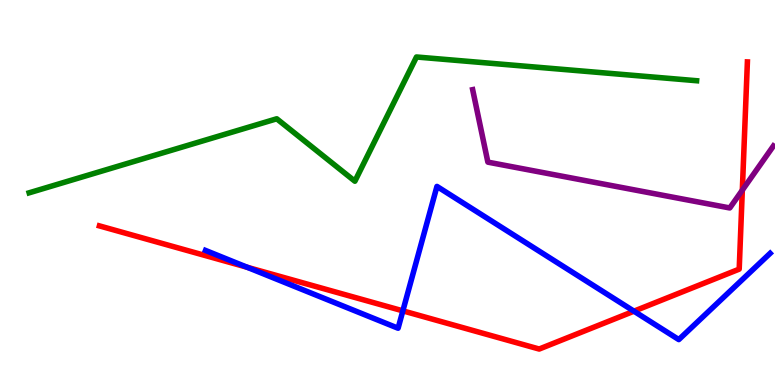[{'lines': ['blue', 'red'], 'intersections': [{'x': 3.19, 'y': 3.06}, {'x': 5.2, 'y': 1.93}, {'x': 8.18, 'y': 1.92}]}, {'lines': ['green', 'red'], 'intersections': []}, {'lines': ['purple', 'red'], 'intersections': [{'x': 9.58, 'y': 5.06}]}, {'lines': ['blue', 'green'], 'intersections': []}, {'lines': ['blue', 'purple'], 'intersections': []}, {'lines': ['green', 'purple'], 'intersections': []}]